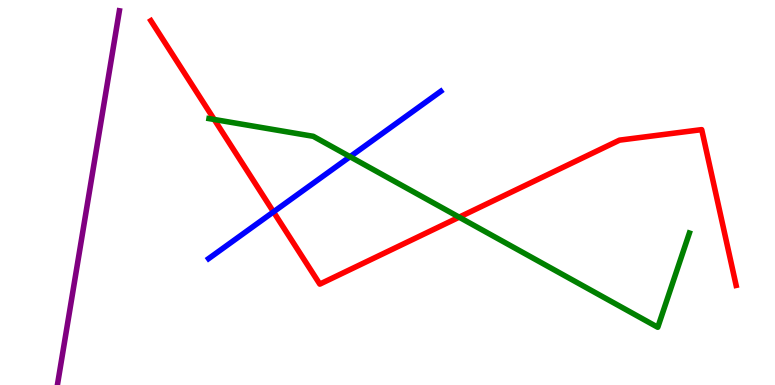[{'lines': ['blue', 'red'], 'intersections': [{'x': 3.53, 'y': 4.5}]}, {'lines': ['green', 'red'], 'intersections': [{'x': 2.76, 'y': 6.9}, {'x': 5.92, 'y': 4.36}]}, {'lines': ['purple', 'red'], 'intersections': []}, {'lines': ['blue', 'green'], 'intersections': [{'x': 4.52, 'y': 5.93}]}, {'lines': ['blue', 'purple'], 'intersections': []}, {'lines': ['green', 'purple'], 'intersections': []}]